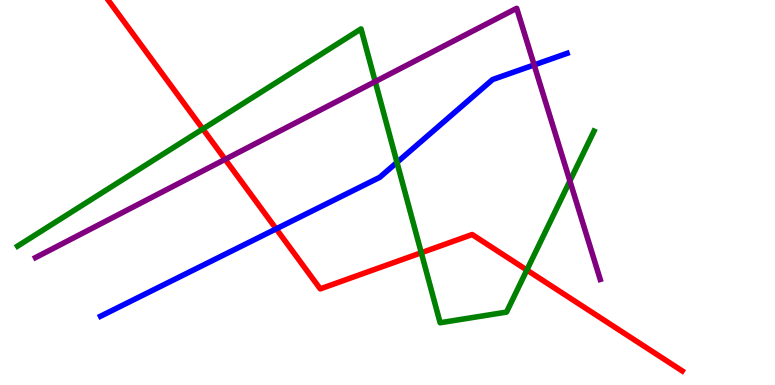[{'lines': ['blue', 'red'], 'intersections': [{'x': 3.56, 'y': 4.06}]}, {'lines': ['green', 'red'], 'intersections': [{'x': 2.62, 'y': 6.65}, {'x': 5.44, 'y': 3.44}, {'x': 6.8, 'y': 2.99}]}, {'lines': ['purple', 'red'], 'intersections': [{'x': 2.9, 'y': 5.86}]}, {'lines': ['blue', 'green'], 'intersections': [{'x': 5.12, 'y': 5.78}]}, {'lines': ['blue', 'purple'], 'intersections': [{'x': 6.89, 'y': 8.31}]}, {'lines': ['green', 'purple'], 'intersections': [{'x': 4.84, 'y': 7.88}, {'x': 7.35, 'y': 5.3}]}]